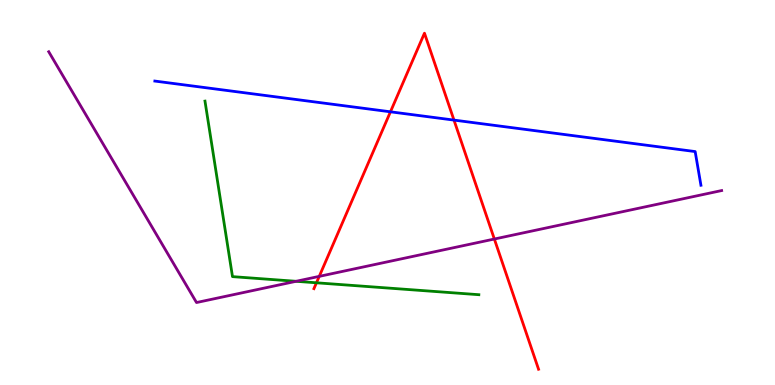[{'lines': ['blue', 'red'], 'intersections': [{'x': 5.04, 'y': 7.1}, {'x': 5.86, 'y': 6.88}]}, {'lines': ['green', 'red'], 'intersections': [{'x': 4.08, 'y': 2.65}]}, {'lines': ['purple', 'red'], 'intersections': [{'x': 4.12, 'y': 2.82}, {'x': 6.38, 'y': 3.79}]}, {'lines': ['blue', 'green'], 'intersections': []}, {'lines': ['blue', 'purple'], 'intersections': []}, {'lines': ['green', 'purple'], 'intersections': [{'x': 3.82, 'y': 2.69}]}]